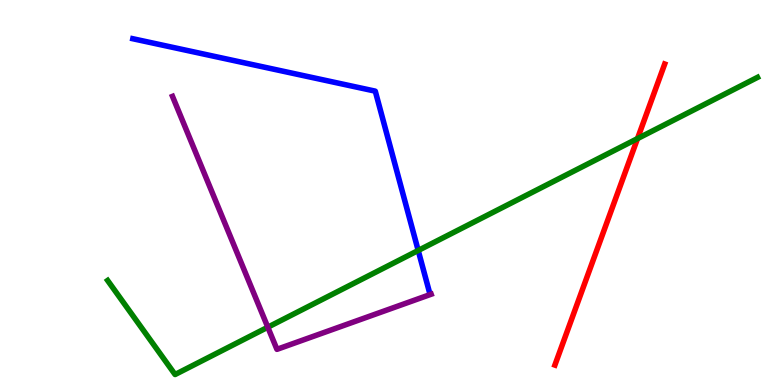[{'lines': ['blue', 'red'], 'intersections': []}, {'lines': ['green', 'red'], 'intersections': [{'x': 8.23, 'y': 6.4}]}, {'lines': ['purple', 'red'], 'intersections': []}, {'lines': ['blue', 'green'], 'intersections': [{'x': 5.4, 'y': 3.49}]}, {'lines': ['blue', 'purple'], 'intersections': []}, {'lines': ['green', 'purple'], 'intersections': [{'x': 3.46, 'y': 1.5}]}]